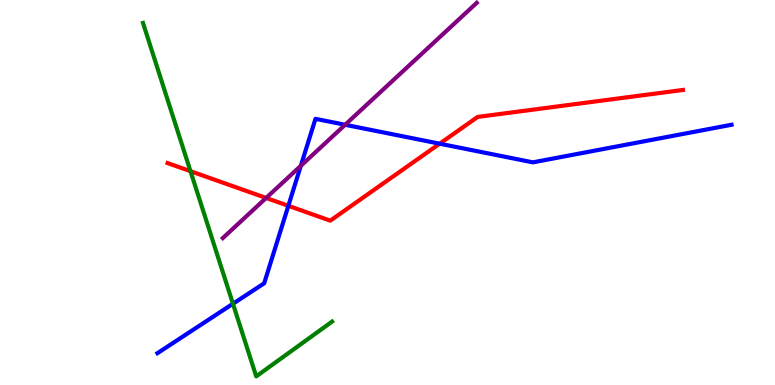[{'lines': ['blue', 'red'], 'intersections': [{'x': 3.72, 'y': 4.65}, {'x': 5.67, 'y': 6.27}]}, {'lines': ['green', 'red'], 'intersections': [{'x': 2.46, 'y': 5.55}]}, {'lines': ['purple', 'red'], 'intersections': [{'x': 3.43, 'y': 4.86}]}, {'lines': ['blue', 'green'], 'intersections': [{'x': 3.01, 'y': 2.11}]}, {'lines': ['blue', 'purple'], 'intersections': [{'x': 3.88, 'y': 5.69}, {'x': 4.45, 'y': 6.76}]}, {'lines': ['green', 'purple'], 'intersections': []}]